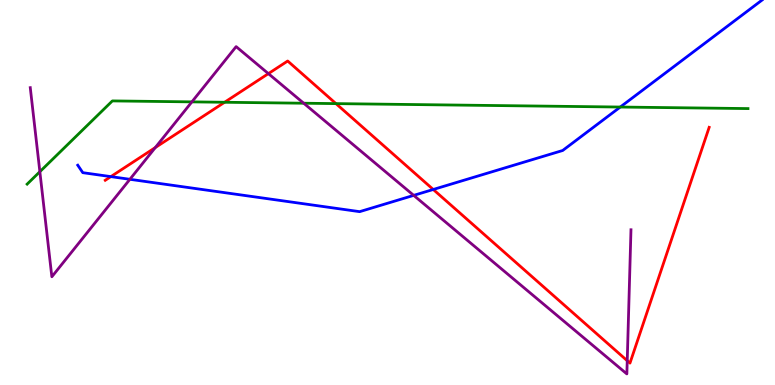[{'lines': ['blue', 'red'], 'intersections': [{'x': 1.43, 'y': 5.41}, {'x': 5.59, 'y': 5.08}]}, {'lines': ['green', 'red'], 'intersections': [{'x': 2.9, 'y': 7.34}, {'x': 4.33, 'y': 7.31}]}, {'lines': ['purple', 'red'], 'intersections': [{'x': 2.0, 'y': 6.17}, {'x': 3.46, 'y': 8.09}, {'x': 8.09, 'y': 0.631}]}, {'lines': ['blue', 'green'], 'intersections': [{'x': 8.0, 'y': 7.22}]}, {'lines': ['blue', 'purple'], 'intersections': [{'x': 1.68, 'y': 5.34}, {'x': 5.34, 'y': 4.93}]}, {'lines': ['green', 'purple'], 'intersections': [{'x': 0.514, 'y': 5.54}, {'x': 2.48, 'y': 7.35}, {'x': 3.92, 'y': 7.32}]}]